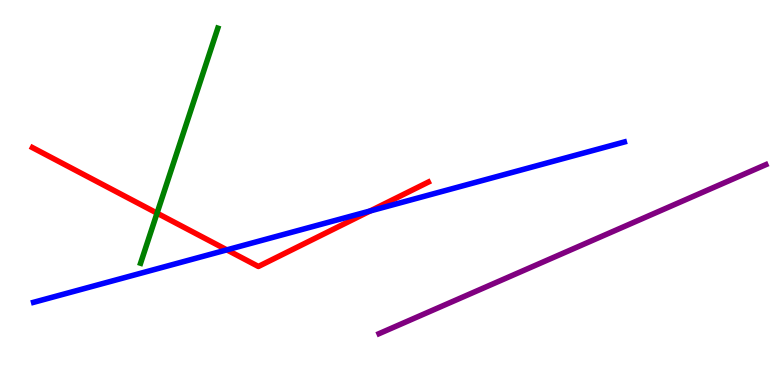[{'lines': ['blue', 'red'], 'intersections': [{'x': 2.93, 'y': 3.51}, {'x': 4.78, 'y': 4.52}]}, {'lines': ['green', 'red'], 'intersections': [{'x': 2.03, 'y': 4.46}]}, {'lines': ['purple', 'red'], 'intersections': []}, {'lines': ['blue', 'green'], 'intersections': []}, {'lines': ['blue', 'purple'], 'intersections': []}, {'lines': ['green', 'purple'], 'intersections': []}]